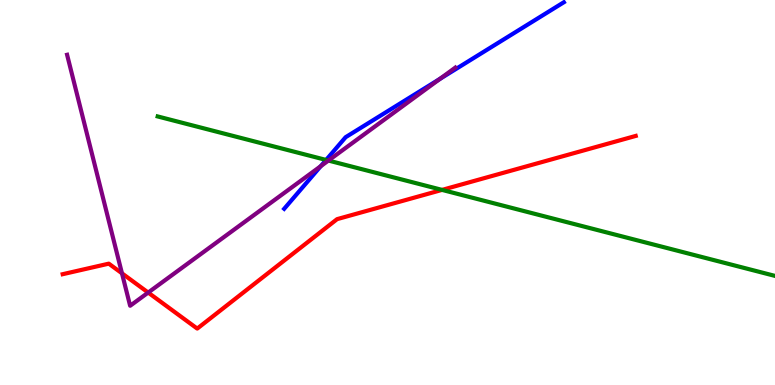[{'lines': ['blue', 'red'], 'intersections': []}, {'lines': ['green', 'red'], 'intersections': [{'x': 5.7, 'y': 5.07}]}, {'lines': ['purple', 'red'], 'intersections': [{'x': 1.57, 'y': 2.9}, {'x': 1.91, 'y': 2.4}]}, {'lines': ['blue', 'green'], 'intersections': [{'x': 4.21, 'y': 5.85}]}, {'lines': ['blue', 'purple'], 'intersections': [{'x': 4.14, 'y': 5.68}, {'x': 5.68, 'y': 7.95}]}, {'lines': ['green', 'purple'], 'intersections': [{'x': 4.24, 'y': 5.83}]}]